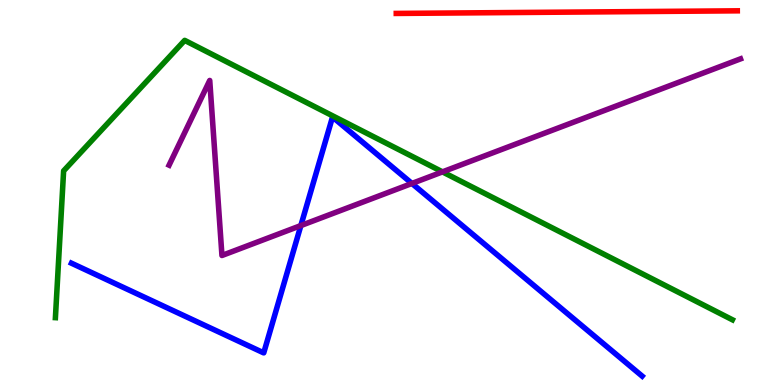[{'lines': ['blue', 'red'], 'intersections': []}, {'lines': ['green', 'red'], 'intersections': []}, {'lines': ['purple', 'red'], 'intersections': []}, {'lines': ['blue', 'green'], 'intersections': []}, {'lines': ['blue', 'purple'], 'intersections': [{'x': 3.88, 'y': 4.14}, {'x': 5.32, 'y': 5.23}]}, {'lines': ['green', 'purple'], 'intersections': [{'x': 5.71, 'y': 5.54}]}]